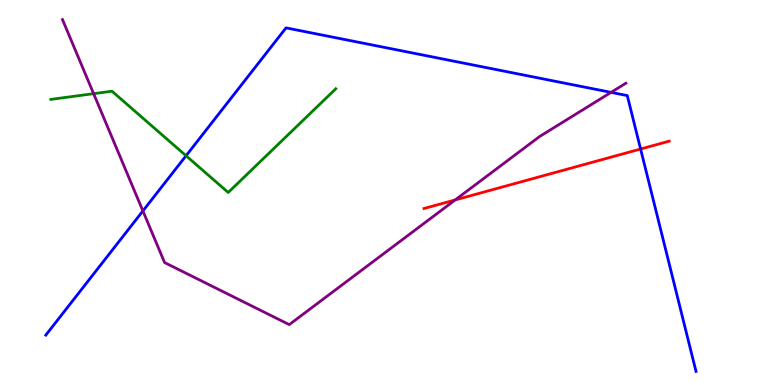[{'lines': ['blue', 'red'], 'intersections': [{'x': 8.27, 'y': 6.13}]}, {'lines': ['green', 'red'], 'intersections': []}, {'lines': ['purple', 'red'], 'intersections': [{'x': 5.87, 'y': 4.81}]}, {'lines': ['blue', 'green'], 'intersections': [{'x': 2.4, 'y': 5.95}]}, {'lines': ['blue', 'purple'], 'intersections': [{'x': 1.84, 'y': 4.52}, {'x': 7.88, 'y': 7.6}]}, {'lines': ['green', 'purple'], 'intersections': [{'x': 1.21, 'y': 7.57}]}]